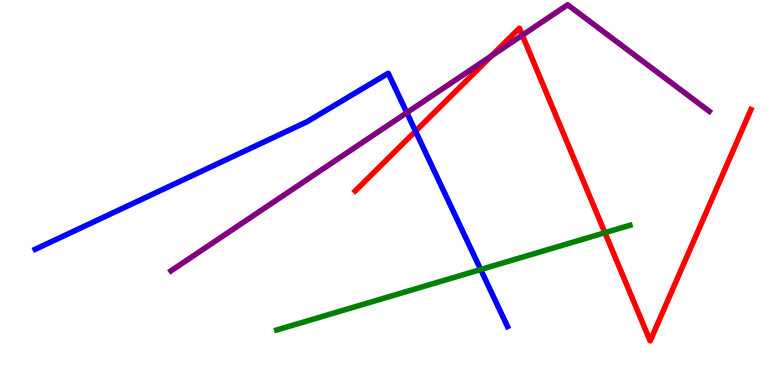[{'lines': ['blue', 'red'], 'intersections': [{'x': 5.36, 'y': 6.59}]}, {'lines': ['green', 'red'], 'intersections': [{'x': 7.81, 'y': 3.96}]}, {'lines': ['purple', 'red'], 'intersections': [{'x': 6.34, 'y': 8.55}, {'x': 6.74, 'y': 9.09}]}, {'lines': ['blue', 'green'], 'intersections': [{'x': 6.2, 'y': 3.0}]}, {'lines': ['blue', 'purple'], 'intersections': [{'x': 5.25, 'y': 7.07}]}, {'lines': ['green', 'purple'], 'intersections': []}]